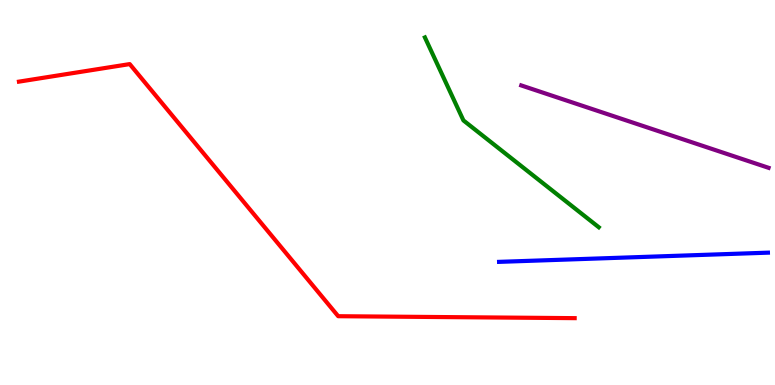[{'lines': ['blue', 'red'], 'intersections': []}, {'lines': ['green', 'red'], 'intersections': []}, {'lines': ['purple', 'red'], 'intersections': []}, {'lines': ['blue', 'green'], 'intersections': []}, {'lines': ['blue', 'purple'], 'intersections': []}, {'lines': ['green', 'purple'], 'intersections': []}]